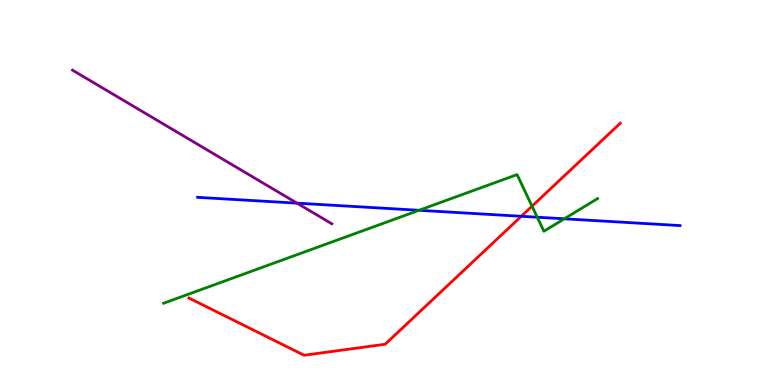[{'lines': ['blue', 'red'], 'intersections': [{'x': 6.73, 'y': 4.38}]}, {'lines': ['green', 'red'], 'intersections': [{'x': 6.86, 'y': 4.64}]}, {'lines': ['purple', 'red'], 'intersections': []}, {'lines': ['blue', 'green'], 'intersections': [{'x': 5.41, 'y': 4.54}, {'x': 6.93, 'y': 4.36}, {'x': 7.28, 'y': 4.32}]}, {'lines': ['blue', 'purple'], 'intersections': [{'x': 3.83, 'y': 4.72}]}, {'lines': ['green', 'purple'], 'intersections': []}]